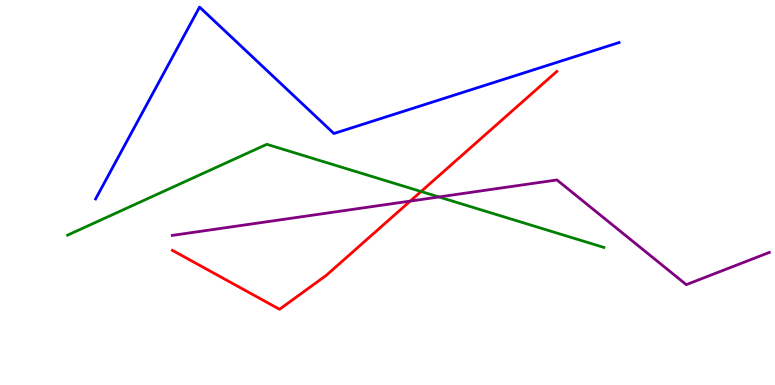[{'lines': ['blue', 'red'], 'intersections': []}, {'lines': ['green', 'red'], 'intersections': [{'x': 5.43, 'y': 5.03}]}, {'lines': ['purple', 'red'], 'intersections': [{'x': 5.29, 'y': 4.78}]}, {'lines': ['blue', 'green'], 'intersections': []}, {'lines': ['blue', 'purple'], 'intersections': []}, {'lines': ['green', 'purple'], 'intersections': [{'x': 5.66, 'y': 4.88}]}]